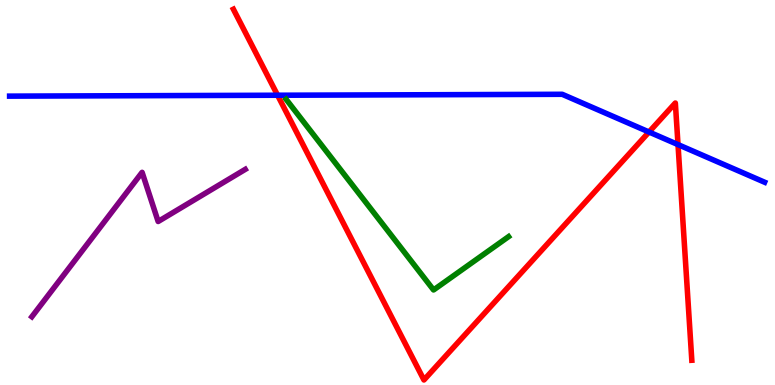[{'lines': ['blue', 'red'], 'intersections': [{'x': 3.58, 'y': 7.53}, {'x': 8.37, 'y': 6.57}, {'x': 8.75, 'y': 6.24}]}, {'lines': ['green', 'red'], 'intersections': []}, {'lines': ['purple', 'red'], 'intersections': []}, {'lines': ['blue', 'green'], 'intersections': []}, {'lines': ['blue', 'purple'], 'intersections': []}, {'lines': ['green', 'purple'], 'intersections': []}]